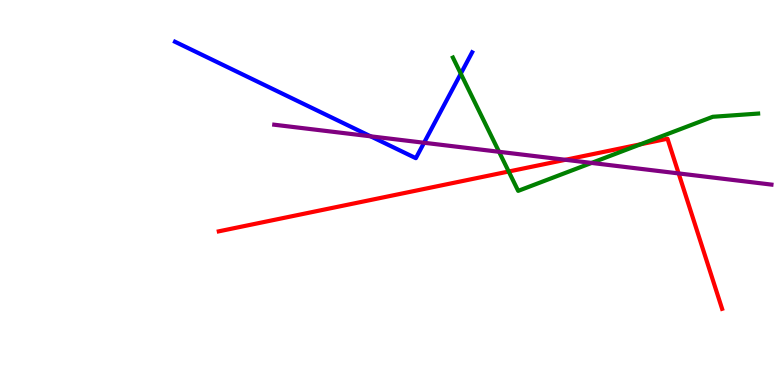[{'lines': ['blue', 'red'], 'intersections': []}, {'lines': ['green', 'red'], 'intersections': [{'x': 6.56, 'y': 5.55}, {'x': 8.26, 'y': 6.25}]}, {'lines': ['purple', 'red'], 'intersections': [{'x': 7.3, 'y': 5.85}, {'x': 8.76, 'y': 5.5}]}, {'lines': ['blue', 'green'], 'intersections': [{'x': 5.95, 'y': 8.09}]}, {'lines': ['blue', 'purple'], 'intersections': [{'x': 4.78, 'y': 6.46}, {'x': 5.47, 'y': 6.29}]}, {'lines': ['green', 'purple'], 'intersections': [{'x': 6.44, 'y': 6.06}, {'x': 7.63, 'y': 5.77}]}]